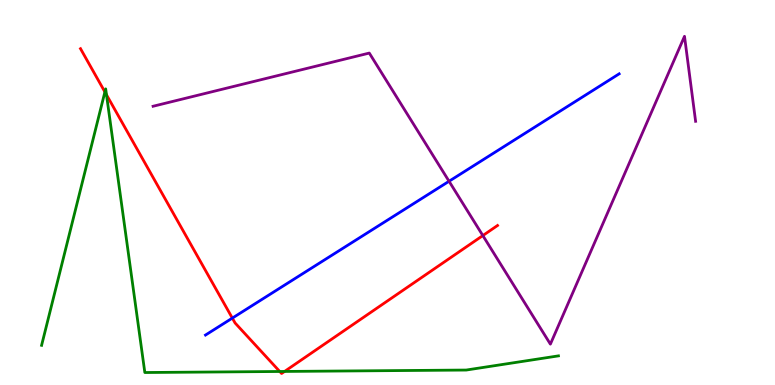[{'lines': ['blue', 'red'], 'intersections': [{'x': 3.0, 'y': 1.74}]}, {'lines': ['green', 'red'], 'intersections': [{'x': 1.35, 'y': 7.61}, {'x': 1.37, 'y': 7.54}, {'x': 3.61, 'y': 0.351}, {'x': 3.67, 'y': 0.352}]}, {'lines': ['purple', 'red'], 'intersections': [{'x': 6.23, 'y': 3.88}]}, {'lines': ['blue', 'green'], 'intersections': []}, {'lines': ['blue', 'purple'], 'intersections': [{'x': 5.79, 'y': 5.29}]}, {'lines': ['green', 'purple'], 'intersections': []}]